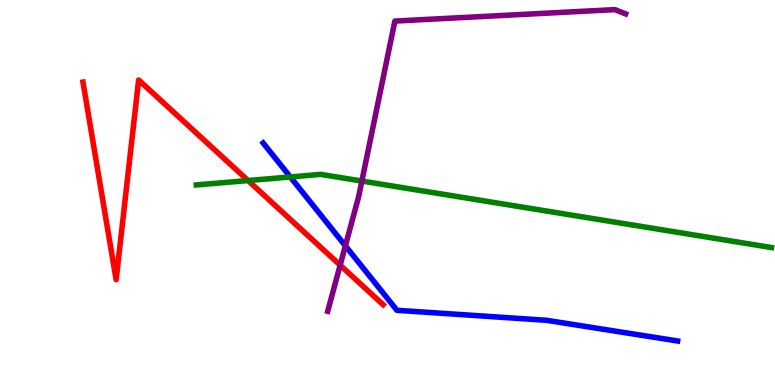[{'lines': ['blue', 'red'], 'intersections': []}, {'lines': ['green', 'red'], 'intersections': [{'x': 3.2, 'y': 5.31}]}, {'lines': ['purple', 'red'], 'intersections': [{'x': 4.39, 'y': 3.11}]}, {'lines': ['blue', 'green'], 'intersections': [{'x': 3.75, 'y': 5.4}]}, {'lines': ['blue', 'purple'], 'intersections': [{'x': 4.46, 'y': 3.62}]}, {'lines': ['green', 'purple'], 'intersections': [{'x': 4.67, 'y': 5.3}]}]